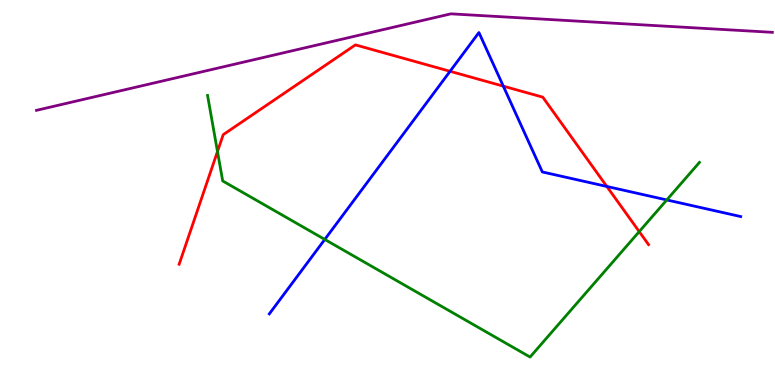[{'lines': ['blue', 'red'], 'intersections': [{'x': 5.81, 'y': 8.15}, {'x': 6.49, 'y': 7.76}, {'x': 7.83, 'y': 5.16}]}, {'lines': ['green', 'red'], 'intersections': [{'x': 2.81, 'y': 6.06}, {'x': 8.25, 'y': 3.98}]}, {'lines': ['purple', 'red'], 'intersections': []}, {'lines': ['blue', 'green'], 'intersections': [{'x': 4.19, 'y': 3.78}, {'x': 8.6, 'y': 4.81}]}, {'lines': ['blue', 'purple'], 'intersections': []}, {'lines': ['green', 'purple'], 'intersections': []}]